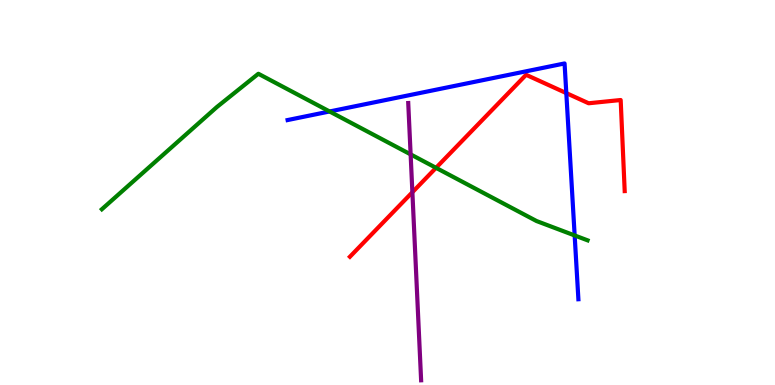[{'lines': ['blue', 'red'], 'intersections': [{'x': 7.31, 'y': 7.58}]}, {'lines': ['green', 'red'], 'intersections': [{'x': 5.63, 'y': 5.64}]}, {'lines': ['purple', 'red'], 'intersections': [{'x': 5.32, 'y': 5.01}]}, {'lines': ['blue', 'green'], 'intersections': [{'x': 4.25, 'y': 7.1}, {'x': 7.41, 'y': 3.88}]}, {'lines': ['blue', 'purple'], 'intersections': []}, {'lines': ['green', 'purple'], 'intersections': [{'x': 5.3, 'y': 5.99}]}]